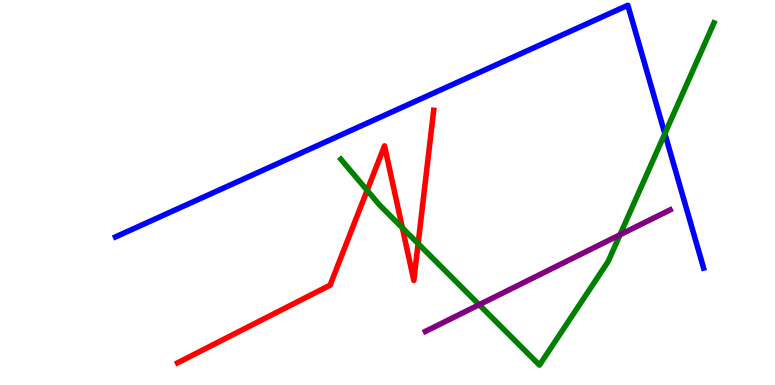[{'lines': ['blue', 'red'], 'intersections': []}, {'lines': ['green', 'red'], 'intersections': [{'x': 4.74, 'y': 5.06}, {'x': 5.19, 'y': 4.08}, {'x': 5.4, 'y': 3.67}]}, {'lines': ['purple', 'red'], 'intersections': []}, {'lines': ['blue', 'green'], 'intersections': [{'x': 8.58, 'y': 6.53}]}, {'lines': ['blue', 'purple'], 'intersections': []}, {'lines': ['green', 'purple'], 'intersections': [{'x': 6.18, 'y': 2.09}, {'x': 8.0, 'y': 3.9}]}]